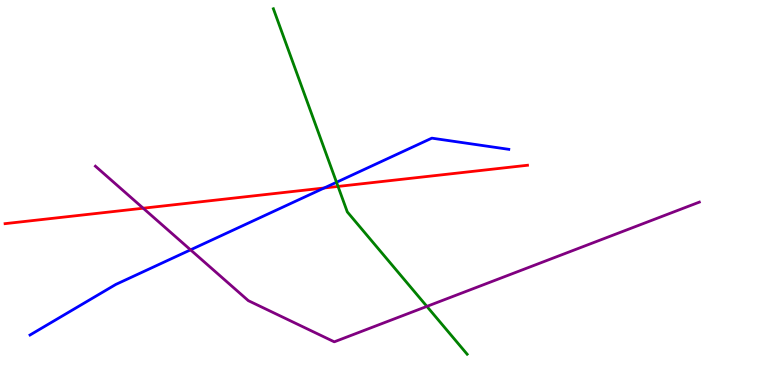[{'lines': ['blue', 'red'], 'intersections': [{'x': 4.18, 'y': 5.12}]}, {'lines': ['green', 'red'], 'intersections': [{'x': 4.36, 'y': 5.16}]}, {'lines': ['purple', 'red'], 'intersections': [{'x': 1.85, 'y': 4.59}]}, {'lines': ['blue', 'green'], 'intersections': [{'x': 4.34, 'y': 5.27}]}, {'lines': ['blue', 'purple'], 'intersections': [{'x': 2.46, 'y': 3.51}]}, {'lines': ['green', 'purple'], 'intersections': [{'x': 5.51, 'y': 2.04}]}]